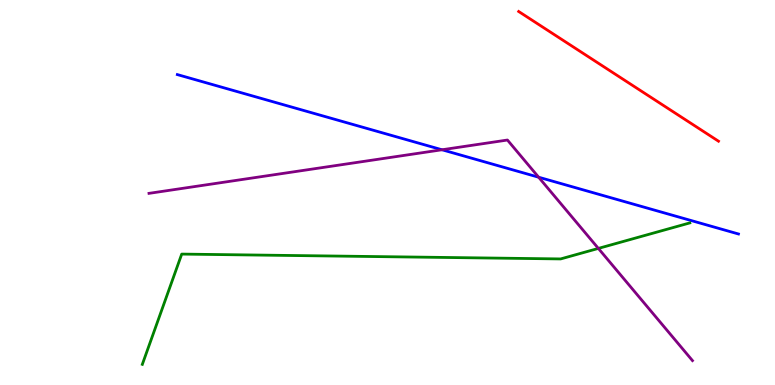[{'lines': ['blue', 'red'], 'intersections': []}, {'lines': ['green', 'red'], 'intersections': []}, {'lines': ['purple', 'red'], 'intersections': []}, {'lines': ['blue', 'green'], 'intersections': []}, {'lines': ['blue', 'purple'], 'intersections': [{'x': 5.7, 'y': 6.11}, {'x': 6.95, 'y': 5.4}]}, {'lines': ['green', 'purple'], 'intersections': [{'x': 7.72, 'y': 3.55}]}]